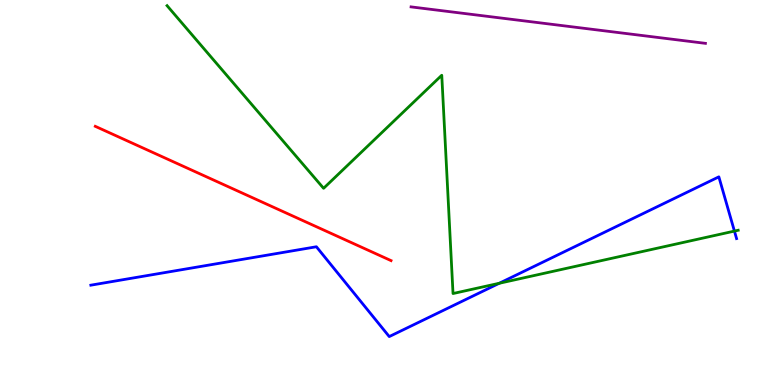[{'lines': ['blue', 'red'], 'intersections': []}, {'lines': ['green', 'red'], 'intersections': []}, {'lines': ['purple', 'red'], 'intersections': []}, {'lines': ['blue', 'green'], 'intersections': [{'x': 6.44, 'y': 2.64}, {'x': 9.48, 'y': 4.0}]}, {'lines': ['blue', 'purple'], 'intersections': []}, {'lines': ['green', 'purple'], 'intersections': []}]